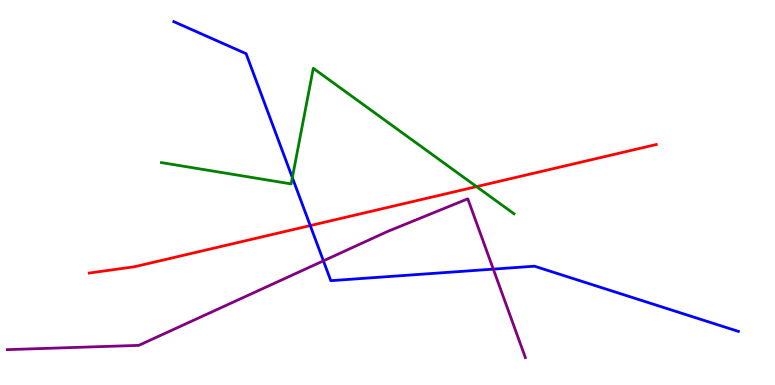[{'lines': ['blue', 'red'], 'intersections': [{'x': 4.0, 'y': 4.14}]}, {'lines': ['green', 'red'], 'intersections': [{'x': 6.15, 'y': 5.15}]}, {'lines': ['purple', 'red'], 'intersections': []}, {'lines': ['blue', 'green'], 'intersections': [{'x': 3.77, 'y': 5.39}]}, {'lines': ['blue', 'purple'], 'intersections': [{'x': 4.17, 'y': 3.22}, {'x': 6.37, 'y': 3.01}]}, {'lines': ['green', 'purple'], 'intersections': []}]